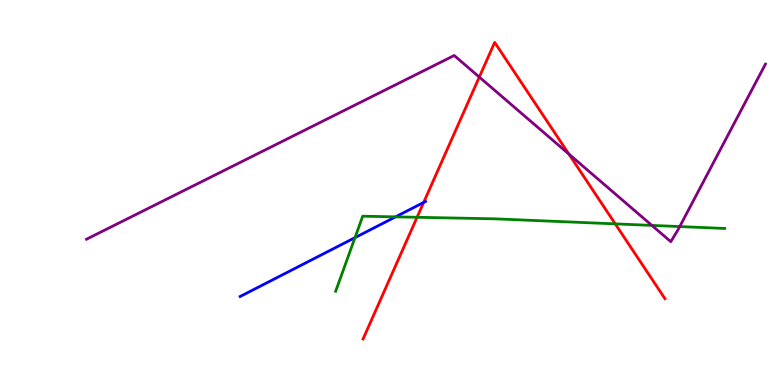[{'lines': ['blue', 'red'], 'intersections': [{'x': 5.47, 'y': 4.74}]}, {'lines': ['green', 'red'], 'intersections': [{'x': 5.38, 'y': 4.36}, {'x': 7.94, 'y': 4.19}]}, {'lines': ['purple', 'red'], 'intersections': [{'x': 6.18, 'y': 8.0}, {'x': 7.34, 'y': 6.0}]}, {'lines': ['blue', 'green'], 'intersections': [{'x': 4.58, 'y': 3.83}, {'x': 5.1, 'y': 4.37}]}, {'lines': ['blue', 'purple'], 'intersections': []}, {'lines': ['green', 'purple'], 'intersections': [{'x': 8.41, 'y': 4.15}, {'x': 8.77, 'y': 4.12}]}]